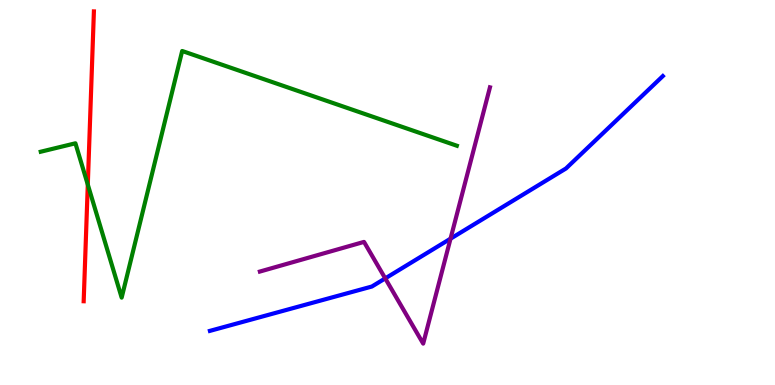[{'lines': ['blue', 'red'], 'intersections': []}, {'lines': ['green', 'red'], 'intersections': [{'x': 1.13, 'y': 5.21}]}, {'lines': ['purple', 'red'], 'intersections': []}, {'lines': ['blue', 'green'], 'intersections': []}, {'lines': ['blue', 'purple'], 'intersections': [{'x': 4.97, 'y': 2.77}, {'x': 5.81, 'y': 3.8}]}, {'lines': ['green', 'purple'], 'intersections': []}]